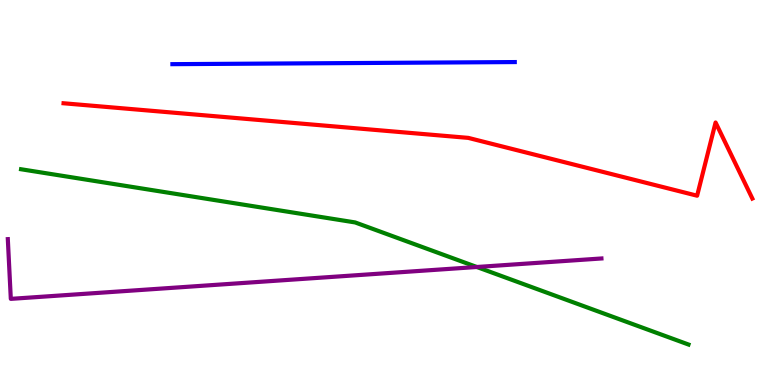[{'lines': ['blue', 'red'], 'intersections': []}, {'lines': ['green', 'red'], 'intersections': []}, {'lines': ['purple', 'red'], 'intersections': []}, {'lines': ['blue', 'green'], 'intersections': []}, {'lines': ['blue', 'purple'], 'intersections': []}, {'lines': ['green', 'purple'], 'intersections': [{'x': 6.15, 'y': 3.07}]}]